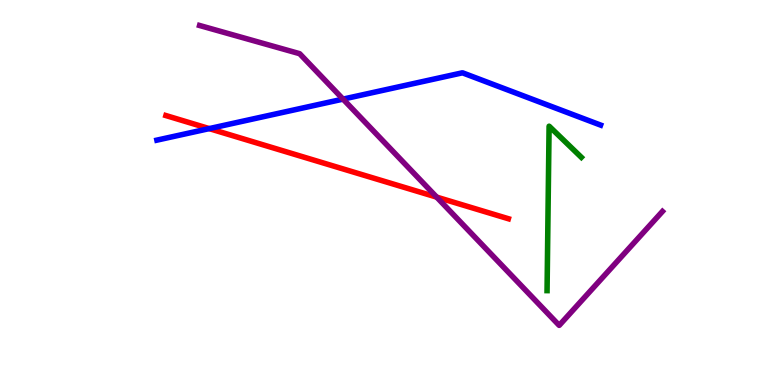[{'lines': ['blue', 'red'], 'intersections': [{'x': 2.7, 'y': 6.66}]}, {'lines': ['green', 'red'], 'intersections': []}, {'lines': ['purple', 'red'], 'intersections': [{'x': 5.63, 'y': 4.88}]}, {'lines': ['blue', 'green'], 'intersections': []}, {'lines': ['blue', 'purple'], 'intersections': [{'x': 4.43, 'y': 7.43}]}, {'lines': ['green', 'purple'], 'intersections': []}]